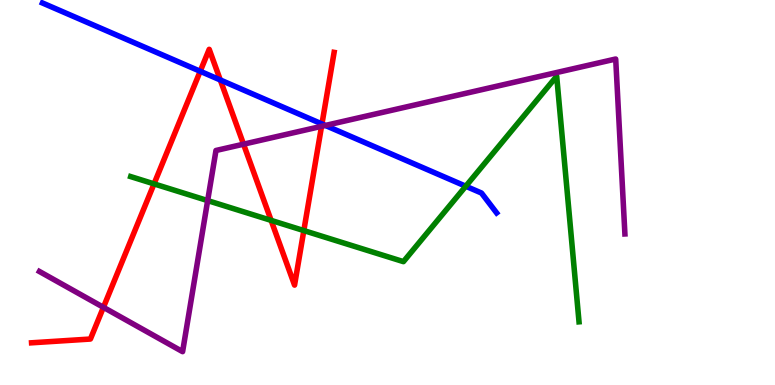[{'lines': ['blue', 'red'], 'intersections': [{'x': 2.58, 'y': 8.15}, {'x': 2.84, 'y': 7.92}, {'x': 4.15, 'y': 6.78}]}, {'lines': ['green', 'red'], 'intersections': [{'x': 1.99, 'y': 5.22}, {'x': 3.5, 'y': 4.28}, {'x': 3.92, 'y': 4.01}]}, {'lines': ['purple', 'red'], 'intersections': [{'x': 1.33, 'y': 2.02}, {'x': 3.14, 'y': 6.26}, {'x': 4.15, 'y': 6.72}]}, {'lines': ['blue', 'green'], 'intersections': [{'x': 6.01, 'y': 5.16}]}, {'lines': ['blue', 'purple'], 'intersections': [{'x': 4.2, 'y': 6.74}]}, {'lines': ['green', 'purple'], 'intersections': [{'x': 2.68, 'y': 4.79}]}]